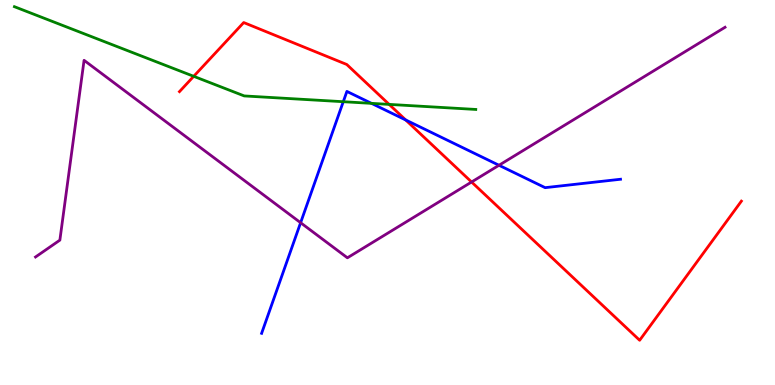[{'lines': ['blue', 'red'], 'intersections': [{'x': 5.23, 'y': 6.88}]}, {'lines': ['green', 'red'], 'intersections': [{'x': 2.5, 'y': 8.02}, {'x': 5.02, 'y': 7.29}]}, {'lines': ['purple', 'red'], 'intersections': [{'x': 6.08, 'y': 5.27}]}, {'lines': ['blue', 'green'], 'intersections': [{'x': 4.43, 'y': 7.36}, {'x': 4.79, 'y': 7.32}]}, {'lines': ['blue', 'purple'], 'intersections': [{'x': 3.88, 'y': 4.22}, {'x': 6.44, 'y': 5.71}]}, {'lines': ['green', 'purple'], 'intersections': []}]